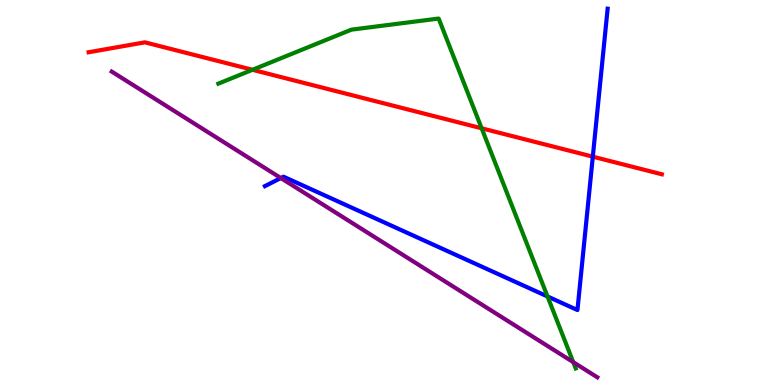[{'lines': ['blue', 'red'], 'intersections': [{'x': 7.65, 'y': 5.93}]}, {'lines': ['green', 'red'], 'intersections': [{'x': 3.26, 'y': 8.19}, {'x': 6.21, 'y': 6.67}]}, {'lines': ['purple', 'red'], 'intersections': []}, {'lines': ['blue', 'green'], 'intersections': [{'x': 7.06, 'y': 2.3}]}, {'lines': ['blue', 'purple'], 'intersections': [{'x': 3.62, 'y': 5.38}]}, {'lines': ['green', 'purple'], 'intersections': [{'x': 7.4, 'y': 0.594}]}]